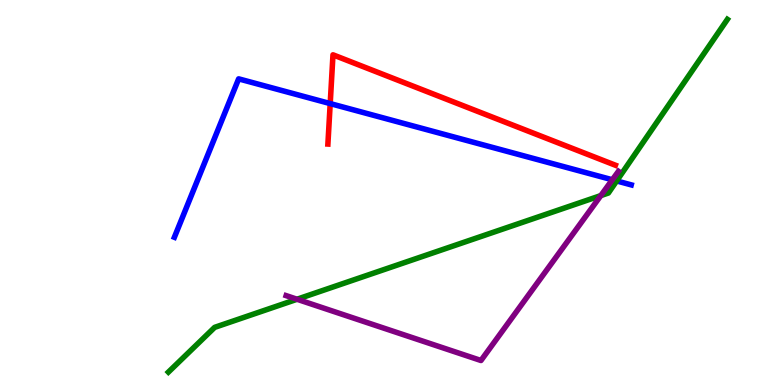[{'lines': ['blue', 'red'], 'intersections': [{'x': 4.26, 'y': 7.31}]}, {'lines': ['green', 'red'], 'intersections': []}, {'lines': ['purple', 'red'], 'intersections': []}, {'lines': ['blue', 'green'], 'intersections': [{'x': 7.96, 'y': 5.3}]}, {'lines': ['blue', 'purple'], 'intersections': [{'x': 7.9, 'y': 5.33}]}, {'lines': ['green', 'purple'], 'intersections': [{'x': 3.83, 'y': 2.23}, {'x': 7.75, 'y': 4.92}]}]